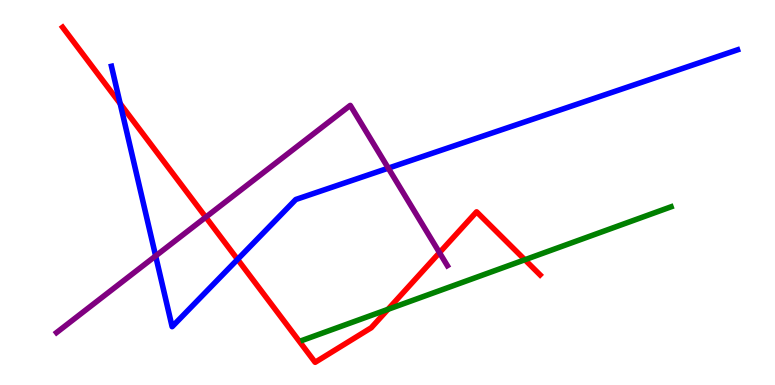[{'lines': ['blue', 'red'], 'intersections': [{'x': 1.55, 'y': 7.31}, {'x': 3.07, 'y': 3.26}]}, {'lines': ['green', 'red'], 'intersections': [{'x': 5.01, 'y': 1.97}, {'x': 6.77, 'y': 3.25}]}, {'lines': ['purple', 'red'], 'intersections': [{'x': 2.65, 'y': 4.36}, {'x': 5.67, 'y': 3.44}]}, {'lines': ['blue', 'green'], 'intersections': []}, {'lines': ['blue', 'purple'], 'intersections': [{'x': 2.01, 'y': 3.35}, {'x': 5.01, 'y': 5.63}]}, {'lines': ['green', 'purple'], 'intersections': []}]